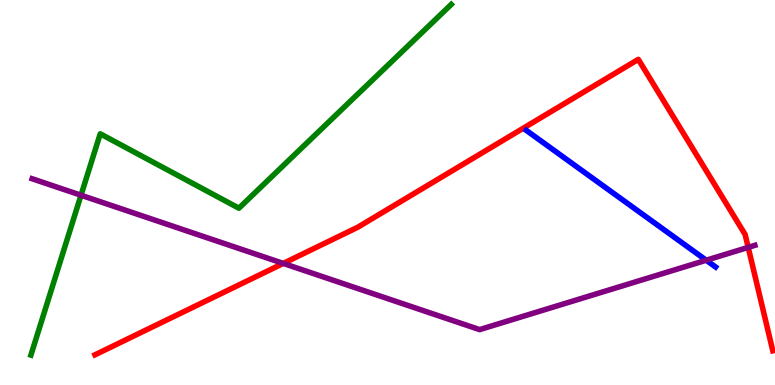[{'lines': ['blue', 'red'], 'intersections': []}, {'lines': ['green', 'red'], 'intersections': []}, {'lines': ['purple', 'red'], 'intersections': [{'x': 3.65, 'y': 3.16}, {'x': 9.65, 'y': 3.57}]}, {'lines': ['blue', 'green'], 'intersections': []}, {'lines': ['blue', 'purple'], 'intersections': [{'x': 9.11, 'y': 3.24}]}, {'lines': ['green', 'purple'], 'intersections': [{'x': 1.05, 'y': 4.93}]}]